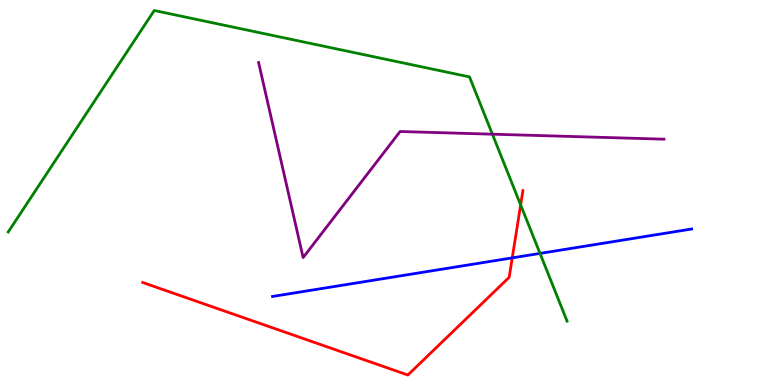[{'lines': ['blue', 'red'], 'intersections': [{'x': 6.61, 'y': 3.3}]}, {'lines': ['green', 'red'], 'intersections': [{'x': 6.72, 'y': 4.68}]}, {'lines': ['purple', 'red'], 'intersections': []}, {'lines': ['blue', 'green'], 'intersections': [{'x': 6.97, 'y': 3.42}]}, {'lines': ['blue', 'purple'], 'intersections': []}, {'lines': ['green', 'purple'], 'intersections': [{'x': 6.35, 'y': 6.51}]}]